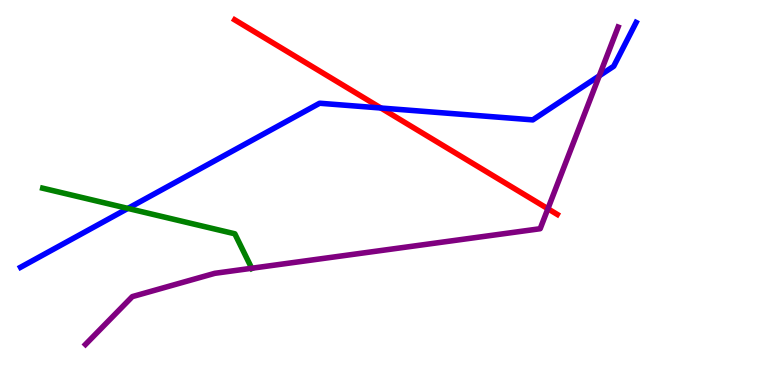[{'lines': ['blue', 'red'], 'intersections': [{'x': 4.91, 'y': 7.19}]}, {'lines': ['green', 'red'], 'intersections': []}, {'lines': ['purple', 'red'], 'intersections': [{'x': 7.07, 'y': 4.58}]}, {'lines': ['blue', 'green'], 'intersections': [{'x': 1.65, 'y': 4.59}]}, {'lines': ['blue', 'purple'], 'intersections': [{'x': 7.73, 'y': 8.03}]}, {'lines': ['green', 'purple'], 'intersections': [{'x': 3.25, 'y': 3.03}]}]